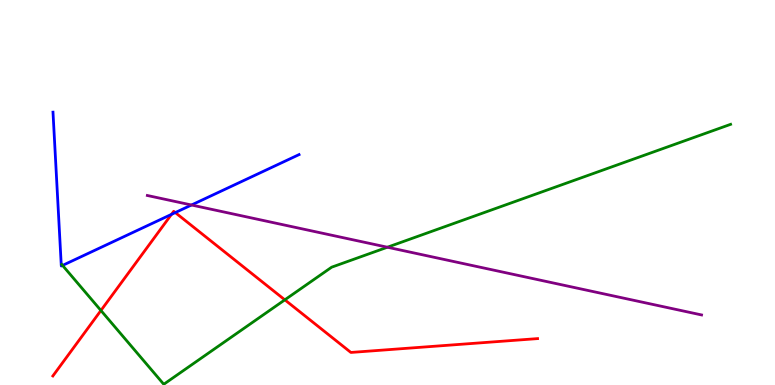[{'lines': ['blue', 'red'], 'intersections': [{'x': 2.21, 'y': 4.43}, {'x': 2.26, 'y': 4.48}]}, {'lines': ['green', 'red'], 'intersections': [{'x': 1.3, 'y': 1.94}, {'x': 3.68, 'y': 2.21}]}, {'lines': ['purple', 'red'], 'intersections': []}, {'lines': ['blue', 'green'], 'intersections': [{'x': 0.807, 'y': 3.11}]}, {'lines': ['blue', 'purple'], 'intersections': [{'x': 2.47, 'y': 4.68}]}, {'lines': ['green', 'purple'], 'intersections': [{'x': 5.0, 'y': 3.58}]}]